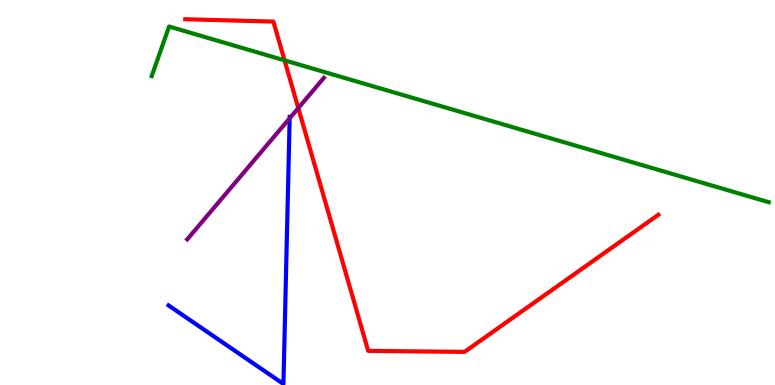[{'lines': ['blue', 'red'], 'intersections': []}, {'lines': ['green', 'red'], 'intersections': [{'x': 3.67, 'y': 8.43}]}, {'lines': ['purple', 'red'], 'intersections': [{'x': 3.85, 'y': 7.19}]}, {'lines': ['blue', 'green'], 'intersections': []}, {'lines': ['blue', 'purple'], 'intersections': [{'x': 3.74, 'y': 6.93}]}, {'lines': ['green', 'purple'], 'intersections': []}]